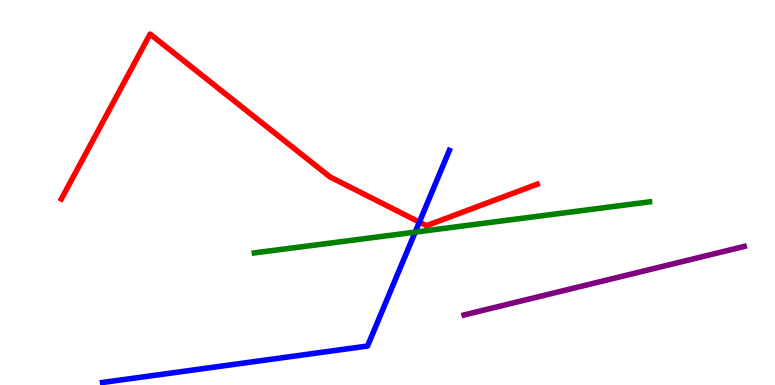[{'lines': ['blue', 'red'], 'intersections': [{'x': 5.41, 'y': 4.23}]}, {'lines': ['green', 'red'], 'intersections': []}, {'lines': ['purple', 'red'], 'intersections': []}, {'lines': ['blue', 'green'], 'intersections': [{'x': 5.36, 'y': 3.97}]}, {'lines': ['blue', 'purple'], 'intersections': []}, {'lines': ['green', 'purple'], 'intersections': []}]